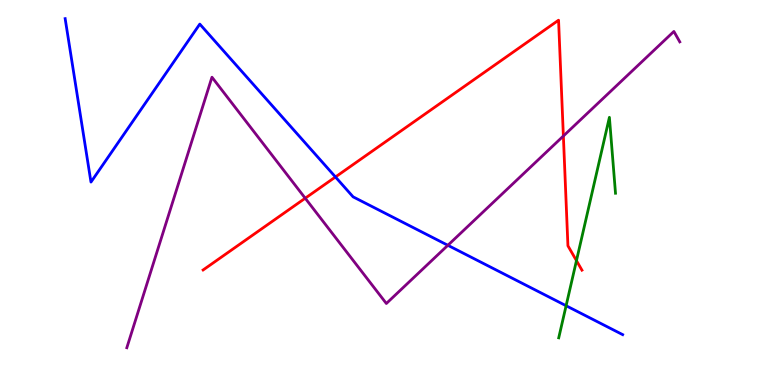[{'lines': ['blue', 'red'], 'intersections': [{'x': 4.33, 'y': 5.4}]}, {'lines': ['green', 'red'], 'intersections': [{'x': 7.44, 'y': 3.23}]}, {'lines': ['purple', 'red'], 'intersections': [{'x': 3.94, 'y': 4.85}, {'x': 7.27, 'y': 6.47}]}, {'lines': ['blue', 'green'], 'intersections': [{'x': 7.3, 'y': 2.06}]}, {'lines': ['blue', 'purple'], 'intersections': [{'x': 5.78, 'y': 3.63}]}, {'lines': ['green', 'purple'], 'intersections': []}]